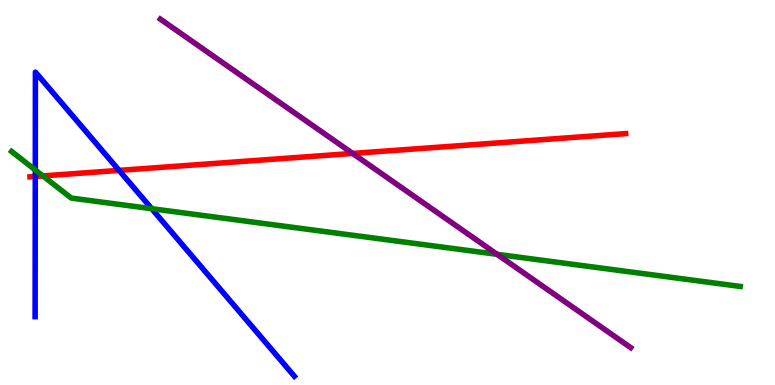[{'lines': ['blue', 'red'], 'intersections': [{'x': 0.455, 'y': 5.42}, {'x': 1.54, 'y': 5.57}]}, {'lines': ['green', 'red'], 'intersections': [{'x': 0.554, 'y': 5.43}]}, {'lines': ['purple', 'red'], 'intersections': [{'x': 4.55, 'y': 6.01}]}, {'lines': ['blue', 'green'], 'intersections': [{'x': 0.455, 'y': 5.59}, {'x': 1.96, 'y': 4.58}]}, {'lines': ['blue', 'purple'], 'intersections': []}, {'lines': ['green', 'purple'], 'intersections': [{'x': 6.41, 'y': 3.39}]}]